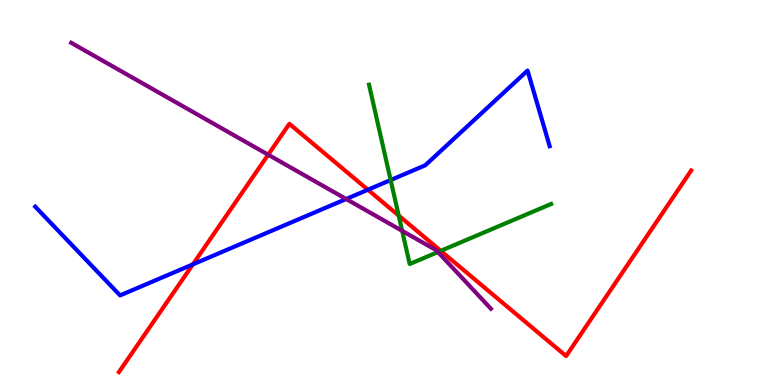[{'lines': ['blue', 'red'], 'intersections': [{'x': 2.49, 'y': 3.13}, {'x': 4.75, 'y': 5.07}]}, {'lines': ['green', 'red'], 'intersections': [{'x': 5.14, 'y': 4.4}, {'x': 5.69, 'y': 3.48}]}, {'lines': ['purple', 'red'], 'intersections': [{'x': 3.46, 'y': 5.98}]}, {'lines': ['blue', 'green'], 'intersections': [{'x': 5.04, 'y': 5.32}]}, {'lines': ['blue', 'purple'], 'intersections': [{'x': 4.47, 'y': 4.83}]}, {'lines': ['green', 'purple'], 'intersections': [{'x': 5.19, 'y': 4.0}, {'x': 5.65, 'y': 3.45}]}]